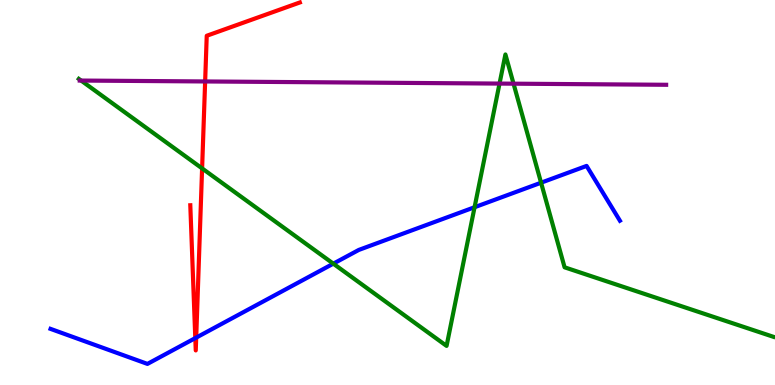[{'lines': ['blue', 'red'], 'intersections': [{'x': 2.52, 'y': 1.22}, {'x': 2.53, 'y': 1.23}]}, {'lines': ['green', 'red'], 'intersections': [{'x': 2.61, 'y': 5.63}]}, {'lines': ['purple', 'red'], 'intersections': [{'x': 2.65, 'y': 7.88}]}, {'lines': ['blue', 'green'], 'intersections': [{'x': 4.3, 'y': 3.15}, {'x': 6.12, 'y': 4.62}, {'x': 6.98, 'y': 5.25}]}, {'lines': ['blue', 'purple'], 'intersections': []}, {'lines': ['green', 'purple'], 'intersections': [{'x': 1.05, 'y': 7.91}, {'x': 6.45, 'y': 7.83}, {'x': 6.63, 'y': 7.83}]}]